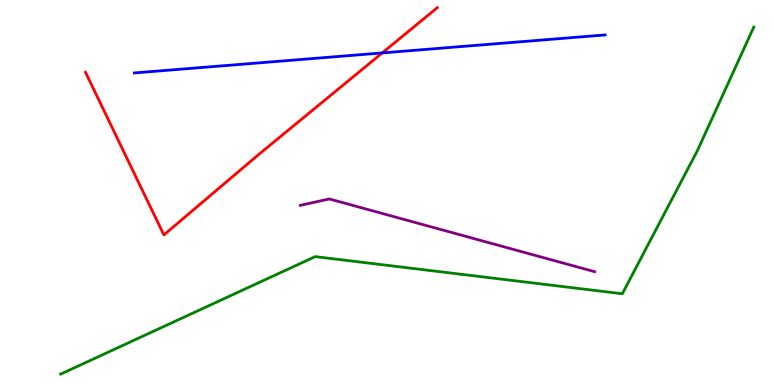[{'lines': ['blue', 'red'], 'intersections': [{'x': 4.93, 'y': 8.63}]}, {'lines': ['green', 'red'], 'intersections': []}, {'lines': ['purple', 'red'], 'intersections': []}, {'lines': ['blue', 'green'], 'intersections': []}, {'lines': ['blue', 'purple'], 'intersections': []}, {'lines': ['green', 'purple'], 'intersections': []}]